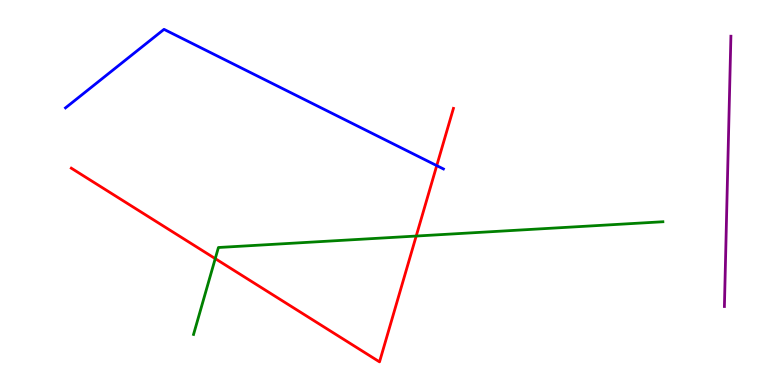[{'lines': ['blue', 'red'], 'intersections': [{'x': 5.64, 'y': 5.7}]}, {'lines': ['green', 'red'], 'intersections': [{'x': 2.78, 'y': 3.28}, {'x': 5.37, 'y': 3.87}]}, {'lines': ['purple', 'red'], 'intersections': []}, {'lines': ['blue', 'green'], 'intersections': []}, {'lines': ['blue', 'purple'], 'intersections': []}, {'lines': ['green', 'purple'], 'intersections': []}]